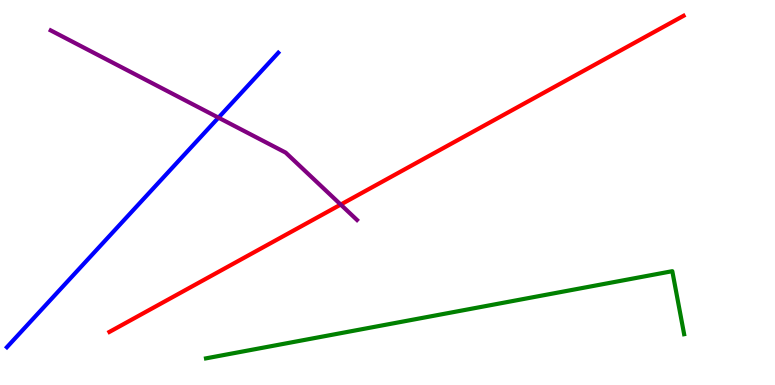[{'lines': ['blue', 'red'], 'intersections': []}, {'lines': ['green', 'red'], 'intersections': []}, {'lines': ['purple', 'red'], 'intersections': [{'x': 4.4, 'y': 4.69}]}, {'lines': ['blue', 'green'], 'intersections': []}, {'lines': ['blue', 'purple'], 'intersections': [{'x': 2.82, 'y': 6.94}]}, {'lines': ['green', 'purple'], 'intersections': []}]